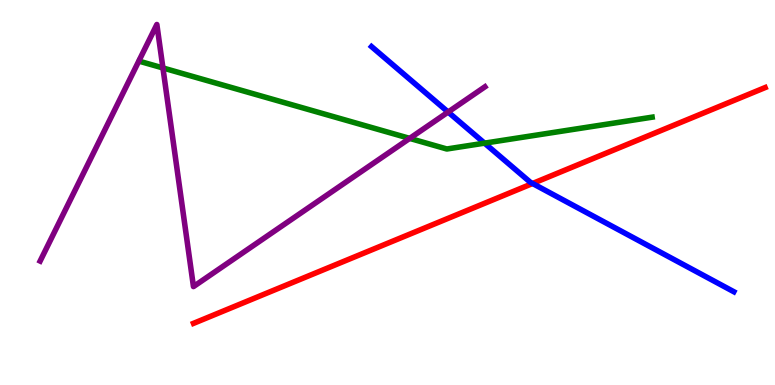[{'lines': ['blue', 'red'], 'intersections': [{'x': 6.87, 'y': 5.23}]}, {'lines': ['green', 'red'], 'intersections': []}, {'lines': ['purple', 'red'], 'intersections': []}, {'lines': ['blue', 'green'], 'intersections': [{'x': 6.25, 'y': 6.28}]}, {'lines': ['blue', 'purple'], 'intersections': [{'x': 5.78, 'y': 7.09}]}, {'lines': ['green', 'purple'], 'intersections': [{'x': 2.1, 'y': 8.23}, {'x': 5.29, 'y': 6.41}]}]